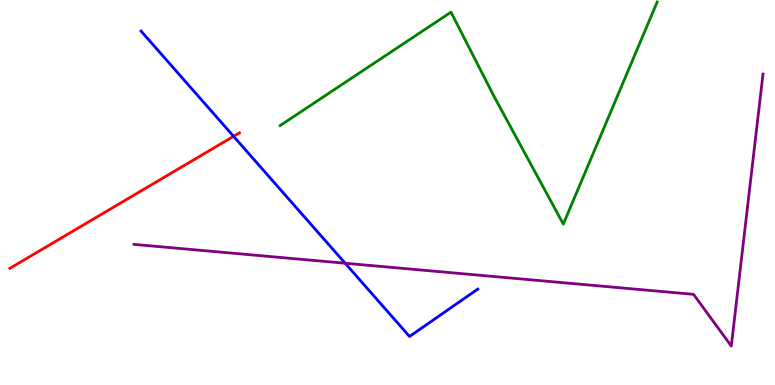[{'lines': ['blue', 'red'], 'intersections': [{'x': 3.01, 'y': 6.46}]}, {'lines': ['green', 'red'], 'intersections': []}, {'lines': ['purple', 'red'], 'intersections': []}, {'lines': ['blue', 'green'], 'intersections': []}, {'lines': ['blue', 'purple'], 'intersections': [{'x': 4.45, 'y': 3.16}]}, {'lines': ['green', 'purple'], 'intersections': []}]